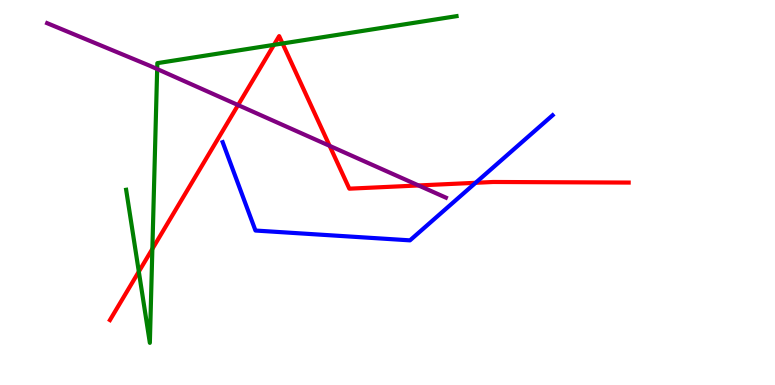[{'lines': ['blue', 'red'], 'intersections': [{'x': 6.14, 'y': 5.25}]}, {'lines': ['green', 'red'], 'intersections': [{'x': 1.79, 'y': 2.94}, {'x': 1.97, 'y': 3.54}, {'x': 3.54, 'y': 8.84}, {'x': 3.65, 'y': 8.87}]}, {'lines': ['purple', 'red'], 'intersections': [{'x': 3.07, 'y': 7.27}, {'x': 4.25, 'y': 6.21}, {'x': 5.4, 'y': 5.18}]}, {'lines': ['blue', 'green'], 'intersections': []}, {'lines': ['blue', 'purple'], 'intersections': []}, {'lines': ['green', 'purple'], 'intersections': [{'x': 2.03, 'y': 8.21}]}]